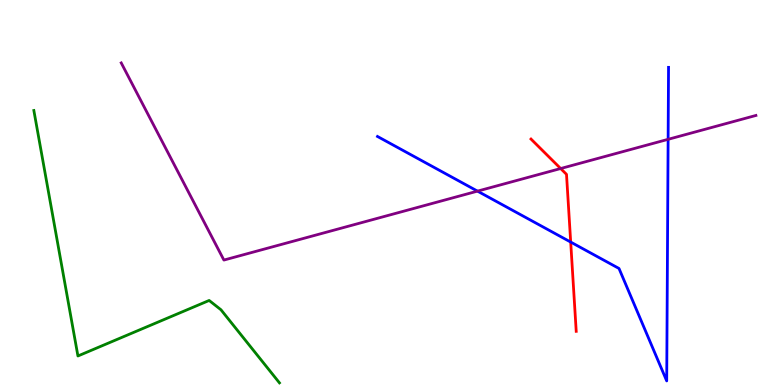[{'lines': ['blue', 'red'], 'intersections': [{'x': 7.36, 'y': 3.71}]}, {'lines': ['green', 'red'], 'intersections': []}, {'lines': ['purple', 'red'], 'intersections': [{'x': 7.23, 'y': 5.62}]}, {'lines': ['blue', 'green'], 'intersections': []}, {'lines': ['blue', 'purple'], 'intersections': [{'x': 6.16, 'y': 5.04}, {'x': 8.62, 'y': 6.38}]}, {'lines': ['green', 'purple'], 'intersections': []}]